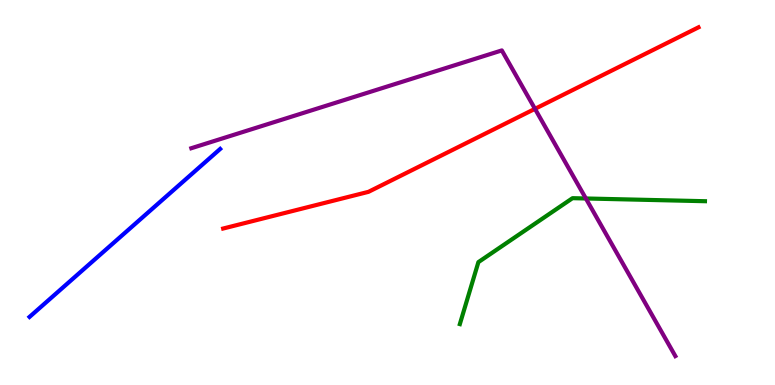[{'lines': ['blue', 'red'], 'intersections': []}, {'lines': ['green', 'red'], 'intersections': []}, {'lines': ['purple', 'red'], 'intersections': [{'x': 6.9, 'y': 7.17}]}, {'lines': ['blue', 'green'], 'intersections': []}, {'lines': ['blue', 'purple'], 'intersections': []}, {'lines': ['green', 'purple'], 'intersections': [{'x': 7.56, 'y': 4.84}]}]